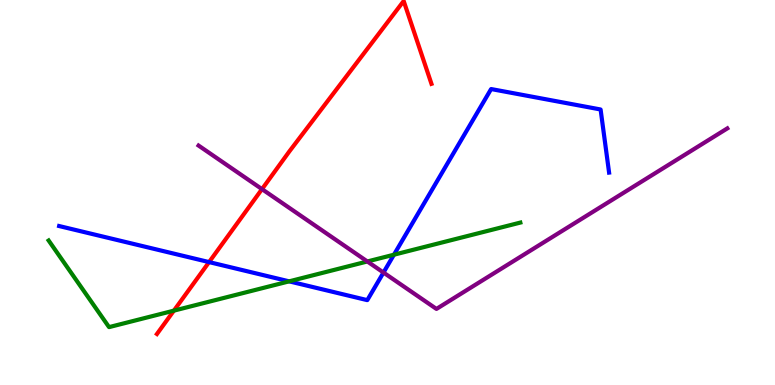[{'lines': ['blue', 'red'], 'intersections': [{'x': 2.7, 'y': 3.19}]}, {'lines': ['green', 'red'], 'intersections': [{'x': 2.24, 'y': 1.93}]}, {'lines': ['purple', 'red'], 'intersections': [{'x': 3.38, 'y': 5.09}]}, {'lines': ['blue', 'green'], 'intersections': [{'x': 3.73, 'y': 2.69}, {'x': 5.08, 'y': 3.38}]}, {'lines': ['blue', 'purple'], 'intersections': [{'x': 4.95, 'y': 2.92}]}, {'lines': ['green', 'purple'], 'intersections': [{'x': 4.74, 'y': 3.21}]}]